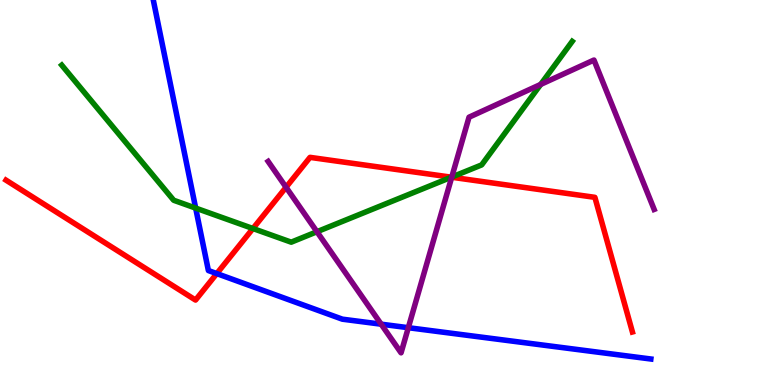[{'lines': ['blue', 'red'], 'intersections': [{'x': 2.8, 'y': 2.89}]}, {'lines': ['green', 'red'], 'intersections': [{'x': 3.26, 'y': 4.06}, {'x': 5.82, 'y': 5.4}]}, {'lines': ['purple', 'red'], 'intersections': [{'x': 3.69, 'y': 5.14}, {'x': 5.83, 'y': 5.4}]}, {'lines': ['blue', 'green'], 'intersections': [{'x': 2.52, 'y': 4.59}]}, {'lines': ['blue', 'purple'], 'intersections': [{'x': 4.92, 'y': 1.58}, {'x': 5.27, 'y': 1.49}]}, {'lines': ['green', 'purple'], 'intersections': [{'x': 4.09, 'y': 3.98}, {'x': 5.83, 'y': 5.4}, {'x': 6.98, 'y': 7.81}]}]